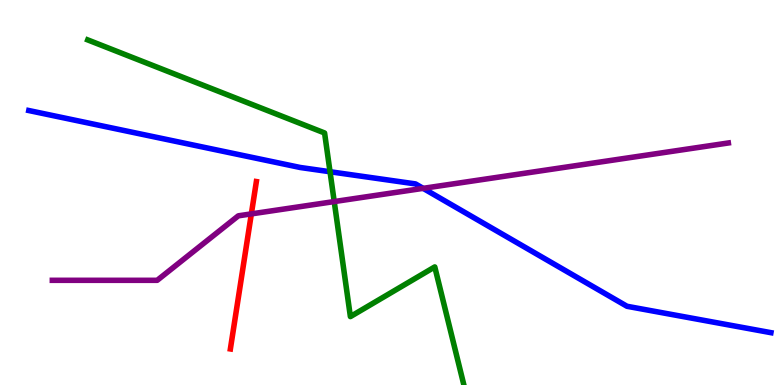[{'lines': ['blue', 'red'], 'intersections': []}, {'lines': ['green', 'red'], 'intersections': []}, {'lines': ['purple', 'red'], 'intersections': [{'x': 3.24, 'y': 4.44}]}, {'lines': ['blue', 'green'], 'intersections': [{'x': 4.26, 'y': 5.54}]}, {'lines': ['blue', 'purple'], 'intersections': [{'x': 5.46, 'y': 5.11}]}, {'lines': ['green', 'purple'], 'intersections': [{'x': 4.31, 'y': 4.76}]}]